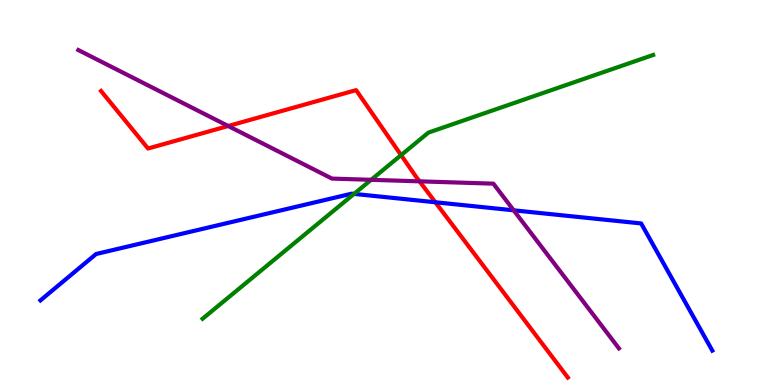[{'lines': ['blue', 'red'], 'intersections': [{'x': 5.62, 'y': 4.75}]}, {'lines': ['green', 'red'], 'intersections': [{'x': 5.18, 'y': 5.97}]}, {'lines': ['purple', 'red'], 'intersections': [{'x': 2.94, 'y': 6.73}, {'x': 5.41, 'y': 5.29}]}, {'lines': ['blue', 'green'], 'intersections': [{'x': 4.57, 'y': 4.96}]}, {'lines': ['blue', 'purple'], 'intersections': [{'x': 6.63, 'y': 4.54}]}, {'lines': ['green', 'purple'], 'intersections': [{'x': 4.79, 'y': 5.33}]}]